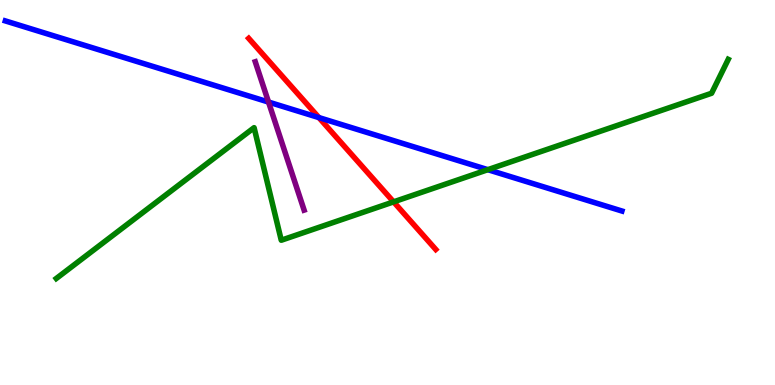[{'lines': ['blue', 'red'], 'intersections': [{'x': 4.12, 'y': 6.95}]}, {'lines': ['green', 'red'], 'intersections': [{'x': 5.08, 'y': 4.76}]}, {'lines': ['purple', 'red'], 'intersections': []}, {'lines': ['blue', 'green'], 'intersections': [{'x': 6.29, 'y': 5.59}]}, {'lines': ['blue', 'purple'], 'intersections': [{'x': 3.46, 'y': 7.35}]}, {'lines': ['green', 'purple'], 'intersections': []}]